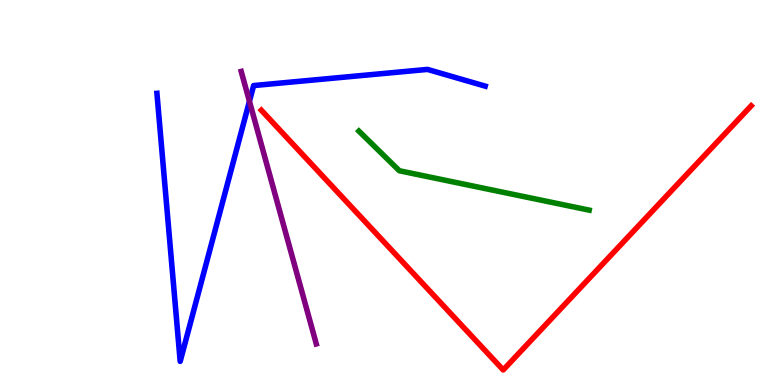[{'lines': ['blue', 'red'], 'intersections': []}, {'lines': ['green', 'red'], 'intersections': []}, {'lines': ['purple', 'red'], 'intersections': []}, {'lines': ['blue', 'green'], 'intersections': []}, {'lines': ['blue', 'purple'], 'intersections': [{'x': 3.22, 'y': 7.37}]}, {'lines': ['green', 'purple'], 'intersections': []}]